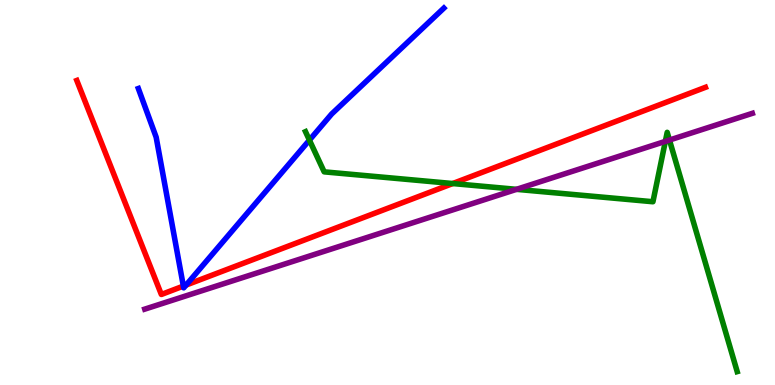[{'lines': ['blue', 'red'], 'intersections': [{'x': 2.37, 'y': 2.57}, {'x': 2.4, 'y': 2.6}]}, {'lines': ['green', 'red'], 'intersections': [{'x': 5.84, 'y': 5.23}]}, {'lines': ['purple', 'red'], 'intersections': []}, {'lines': ['blue', 'green'], 'intersections': [{'x': 3.99, 'y': 6.36}]}, {'lines': ['blue', 'purple'], 'intersections': []}, {'lines': ['green', 'purple'], 'intersections': [{'x': 6.66, 'y': 5.08}, {'x': 8.59, 'y': 6.33}, {'x': 8.64, 'y': 6.36}]}]